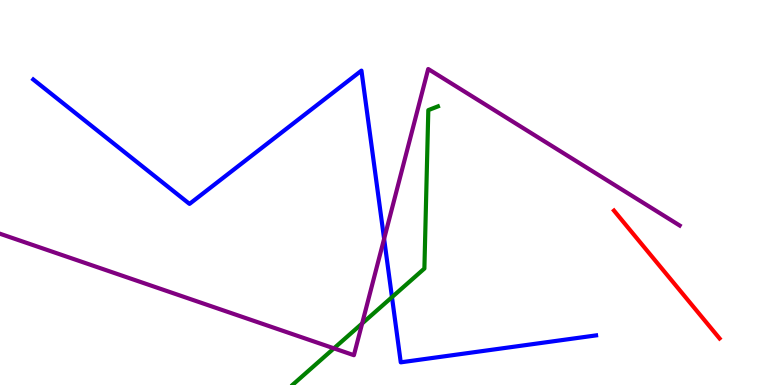[{'lines': ['blue', 'red'], 'intersections': []}, {'lines': ['green', 'red'], 'intersections': []}, {'lines': ['purple', 'red'], 'intersections': []}, {'lines': ['blue', 'green'], 'intersections': [{'x': 5.06, 'y': 2.28}]}, {'lines': ['blue', 'purple'], 'intersections': [{'x': 4.96, 'y': 3.8}]}, {'lines': ['green', 'purple'], 'intersections': [{'x': 4.31, 'y': 0.952}, {'x': 4.67, 'y': 1.6}]}]